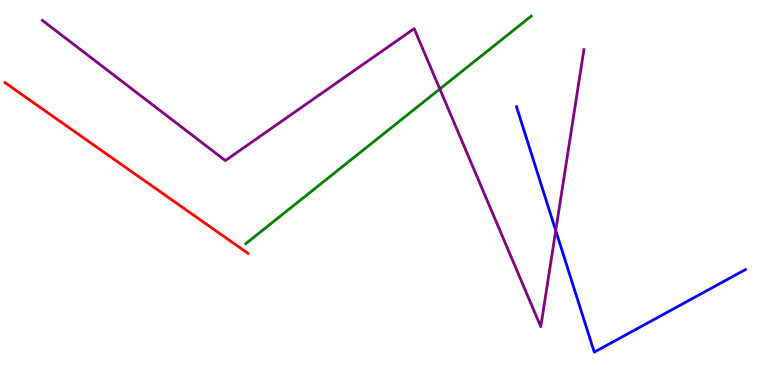[{'lines': ['blue', 'red'], 'intersections': []}, {'lines': ['green', 'red'], 'intersections': []}, {'lines': ['purple', 'red'], 'intersections': []}, {'lines': ['blue', 'green'], 'intersections': []}, {'lines': ['blue', 'purple'], 'intersections': [{'x': 7.17, 'y': 4.01}]}, {'lines': ['green', 'purple'], 'intersections': [{'x': 5.68, 'y': 7.69}]}]